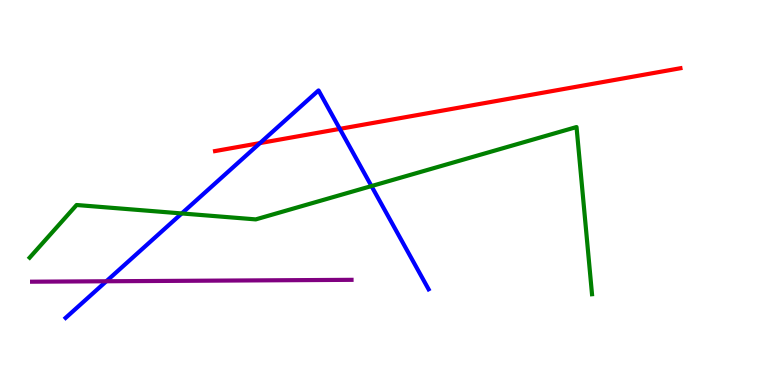[{'lines': ['blue', 'red'], 'intersections': [{'x': 3.35, 'y': 6.28}, {'x': 4.38, 'y': 6.65}]}, {'lines': ['green', 'red'], 'intersections': []}, {'lines': ['purple', 'red'], 'intersections': []}, {'lines': ['blue', 'green'], 'intersections': [{'x': 2.35, 'y': 4.46}, {'x': 4.79, 'y': 5.17}]}, {'lines': ['blue', 'purple'], 'intersections': [{'x': 1.37, 'y': 2.69}]}, {'lines': ['green', 'purple'], 'intersections': []}]